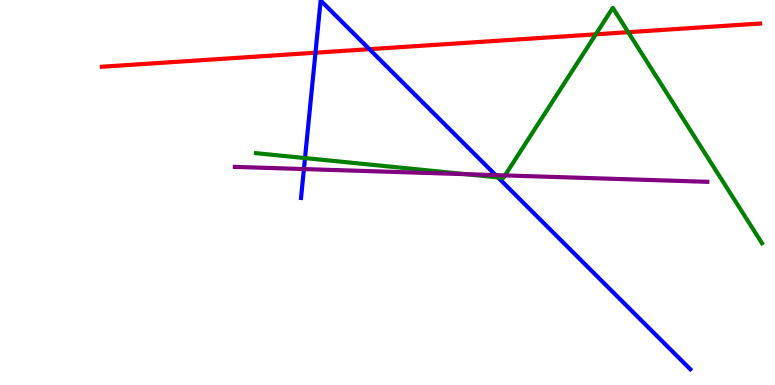[{'lines': ['blue', 'red'], 'intersections': [{'x': 4.07, 'y': 8.63}, {'x': 4.77, 'y': 8.72}]}, {'lines': ['green', 'red'], 'intersections': [{'x': 7.69, 'y': 9.11}, {'x': 8.11, 'y': 9.16}]}, {'lines': ['purple', 'red'], 'intersections': []}, {'lines': ['blue', 'green'], 'intersections': [{'x': 3.94, 'y': 5.89}, {'x': 6.43, 'y': 5.39}]}, {'lines': ['blue', 'purple'], 'intersections': [{'x': 3.92, 'y': 5.61}, {'x': 6.4, 'y': 5.45}]}, {'lines': ['green', 'purple'], 'intersections': [{'x': 6.01, 'y': 5.48}, {'x': 6.52, 'y': 5.44}]}]